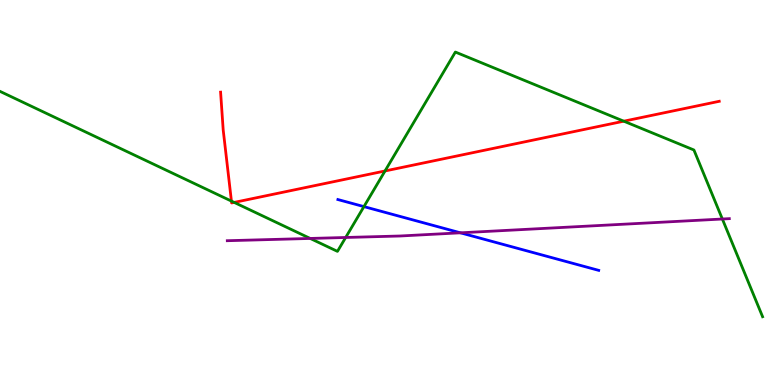[{'lines': ['blue', 'red'], 'intersections': []}, {'lines': ['green', 'red'], 'intersections': [{'x': 2.99, 'y': 4.78}, {'x': 3.02, 'y': 4.74}, {'x': 4.97, 'y': 5.56}, {'x': 8.05, 'y': 6.85}]}, {'lines': ['purple', 'red'], 'intersections': []}, {'lines': ['blue', 'green'], 'intersections': [{'x': 4.7, 'y': 4.63}]}, {'lines': ['blue', 'purple'], 'intersections': [{'x': 5.94, 'y': 3.95}]}, {'lines': ['green', 'purple'], 'intersections': [{'x': 4.0, 'y': 3.81}, {'x': 4.46, 'y': 3.83}, {'x': 9.32, 'y': 4.31}]}]